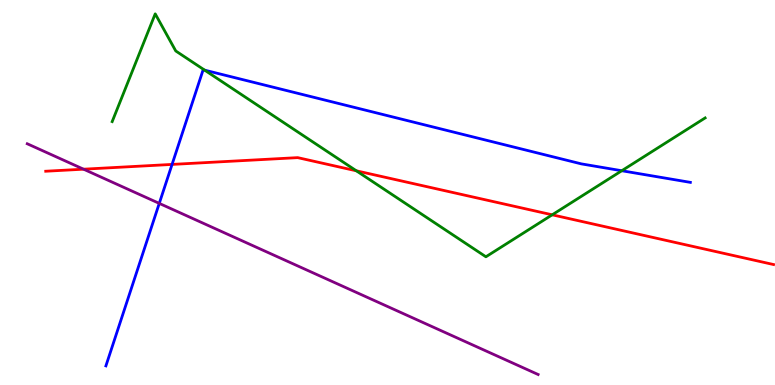[{'lines': ['blue', 'red'], 'intersections': [{'x': 2.22, 'y': 5.73}]}, {'lines': ['green', 'red'], 'intersections': [{'x': 4.6, 'y': 5.56}, {'x': 7.12, 'y': 4.42}]}, {'lines': ['purple', 'red'], 'intersections': [{'x': 1.08, 'y': 5.61}]}, {'lines': ['blue', 'green'], 'intersections': [{'x': 2.64, 'y': 8.18}, {'x': 8.02, 'y': 5.57}]}, {'lines': ['blue', 'purple'], 'intersections': [{'x': 2.06, 'y': 4.72}]}, {'lines': ['green', 'purple'], 'intersections': []}]